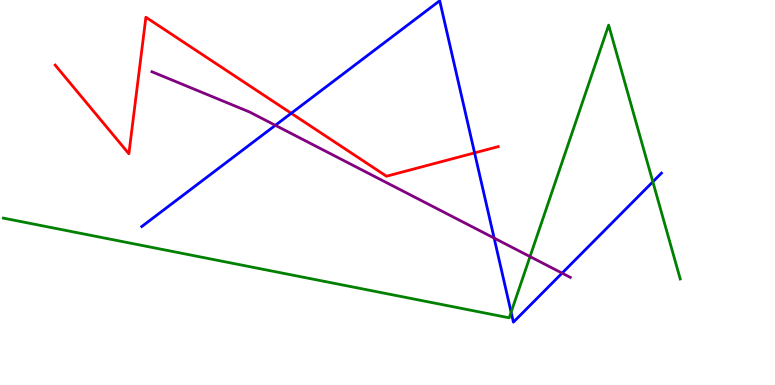[{'lines': ['blue', 'red'], 'intersections': [{'x': 3.76, 'y': 7.06}, {'x': 6.12, 'y': 6.03}]}, {'lines': ['green', 'red'], 'intersections': []}, {'lines': ['purple', 'red'], 'intersections': []}, {'lines': ['blue', 'green'], 'intersections': [{'x': 6.6, 'y': 1.89}, {'x': 8.42, 'y': 5.28}]}, {'lines': ['blue', 'purple'], 'intersections': [{'x': 3.55, 'y': 6.75}, {'x': 6.38, 'y': 3.82}, {'x': 7.25, 'y': 2.91}]}, {'lines': ['green', 'purple'], 'intersections': [{'x': 6.84, 'y': 3.34}]}]